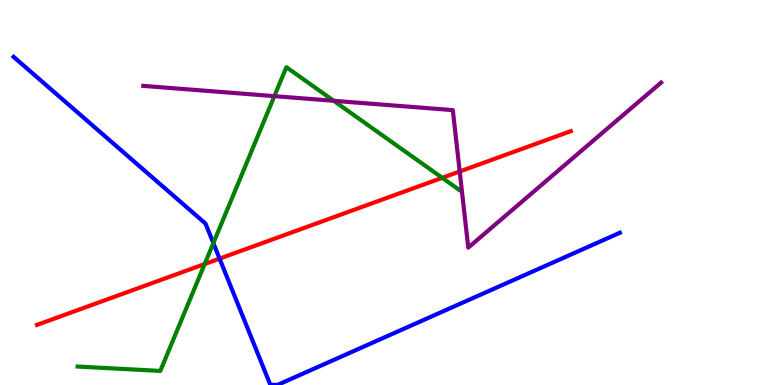[{'lines': ['blue', 'red'], 'intersections': [{'x': 2.83, 'y': 3.28}]}, {'lines': ['green', 'red'], 'intersections': [{'x': 2.64, 'y': 3.14}, {'x': 5.71, 'y': 5.38}]}, {'lines': ['purple', 'red'], 'intersections': [{'x': 5.93, 'y': 5.55}]}, {'lines': ['blue', 'green'], 'intersections': [{'x': 2.75, 'y': 3.69}]}, {'lines': ['blue', 'purple'], 'intersections': []}, {'lines': ['green', 'purple'], 'intersections': [{'x': 3.54, 'y': 7.5}, {'x': 4.31, 'y': 7.38}]}]